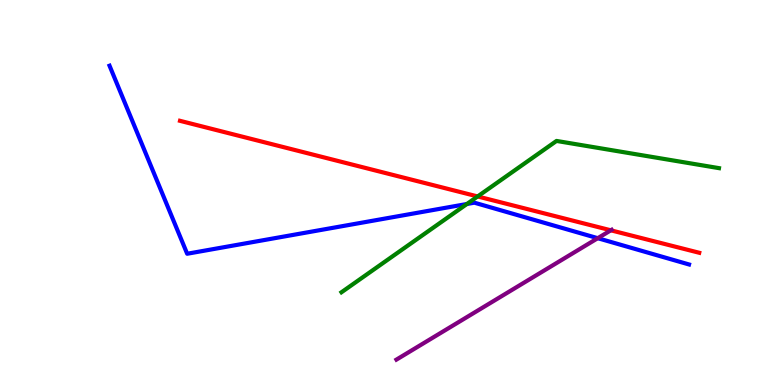[{'lines': ['blue', 'red'], 'intersections': []}, {'lines': ['green', 'red'], 'intersections': [{'x': 6.16, 'y': 4.9}]}, {'lines': ['purple', 'red'], 'intersections': [{'x': 7.88, 'y': 4.02}]}, {'lines': ['blue', 'green'], 'intersections': [{'x': 6.02, 'y': 4.7}]}, {'lines': ['blue', 'purple'], 'intersections': [{'x': 7.71, 'y': 3.81}]}, {'lines': ['green', 'purple'], 'intersections': []}]